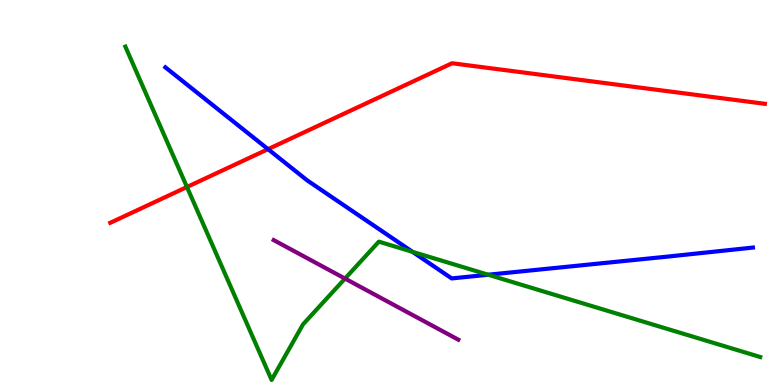[{'lines': ['blue', 'red'], 'intersections': [{'x': 3.46, 'y': 6.13}]}, {'lines': ['green', 'red'], 'intersections': [{'x': 2.41, 'y': 5.14}]}, {'lines': ['purple', 'red'], 'intersections': []}, {'lines': ['blue', 'green'], 'intersections': [{'x': 5.32, 'y': 3.46}, {'x': 6.3, 'y': 2.86}]}, {'lines': ['blue', 'purple'], 'intersections': []}, {'lines': ['green', 'purple'], 'intersections': [{'x': 4.45, 'y': 2.76}]}]